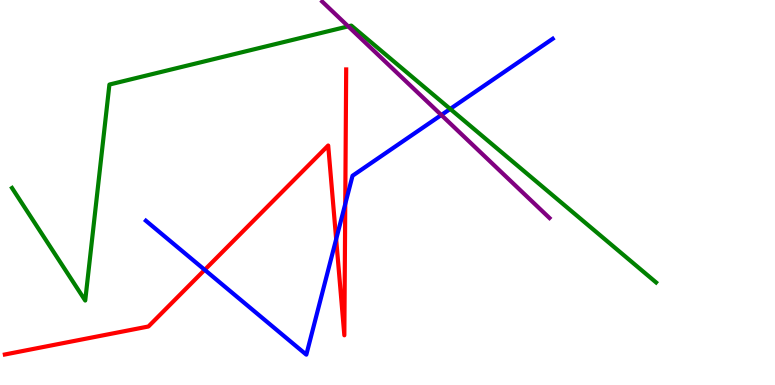[{'lines': ['blue', 'red'], 'intersections': [{'x': 2.64, 'y': 2.99}, {'x': 4.34, 'y': 3.79}, {'x': 4.45, 'y': 4.7}]}, {'lines': ['green', 'red'], 'intersections': []}, {'lines': ['purple', 'red'], 'intersections': []}, {'lines': ['blue', 'green'], 'intersections': [{'x': 5.81, 'y': 7.17}]}, {'lines': ['blue', 'purple'], 'intersections': [{'x': 5.69, 'y': 7.01}]}, {'lines': ['green', 'purple'], 'intersections': [{'x': 4.49, 'y': 9.32}]}]